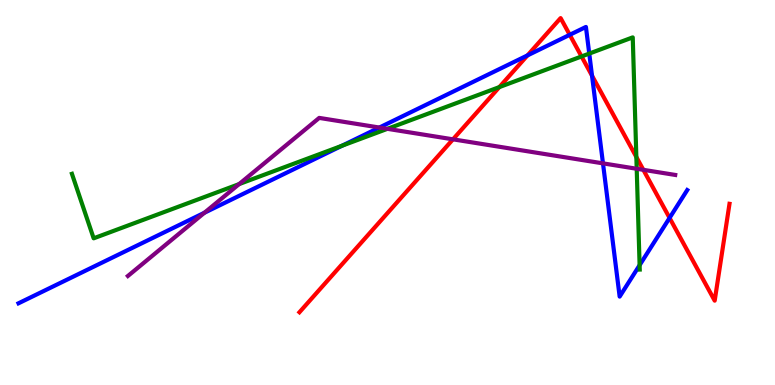[{'lines': ['blue', 'red'], 'intersections': [{'x': 6.81, 'y': 8.56}, {'x': 7.35, 'y': 9.1}, {'x': 7.64, 'y': 8.03}, {'x': 8.64, 'y': 4.34}]}, {'lines': ['green', 'red'], 'intersections': [{'x': 6.44, 'y': 7.74}, {'x': 7.5, 'y': 8.53}, {'x': 8.21, 'y': 5.92}]}, {'lines': ['purple', 'red'], 'intersections': [{'x': 5.84, 'y': 6.38}, {'x': 8.3, 'y': 5.59}]}, {'lines': ['blue', 'green'], 'intersections': [{'x': 4.41, 'y': 6.21}, {'x': 7.6, 'y': 8.61}, {'x': 8.25, 'y': 3.11}]}, {'lines': ['blue', 'purple'], 'intersections': [{'x': 2.64, 'y': 4.47}, {'x': 4.9, 'y': 6.69}, {'x': 7.78, 'y': 5.76}]}, {'lines': ['green', 'purple'], 'intersections': [{'x': 3.09, 'y': 5.22}, {'x': 5.0, 'y': 6.65}, {'x': 8.22, 'y': 5.62}]}]